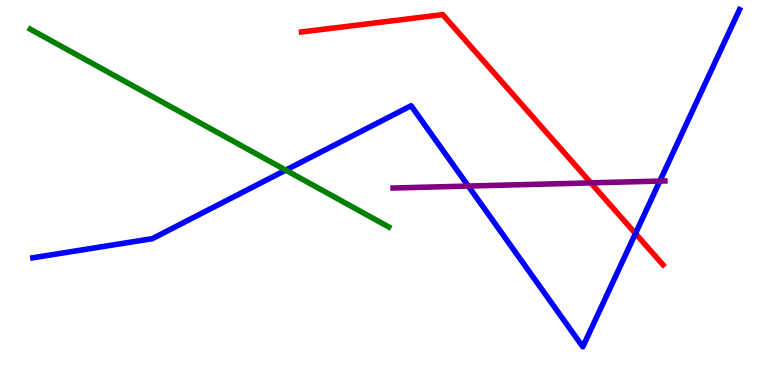[{'lines': ['blue', 'red'], 'intersections': [{'x': 8.2, 'y': 3.93}]}, {'lines': ['green', 'red'], 'intersections': []}, {'lines': ['purple', 'red'], 'intersections': [{'x': 7.62, 'y': 5.25}]}, {'lines': ['blue', 'green'], 'intersections': [{'x': 3.69, 'y': 5.58}]}, {'lines': ['blue', 'purple'], 'intersections': [{'x': 6.04, 'y': 5.17}, {'x': 8.51, 'y': 5.3}]}, {'lines': ['green', 'purple'], 'intersections': []}]